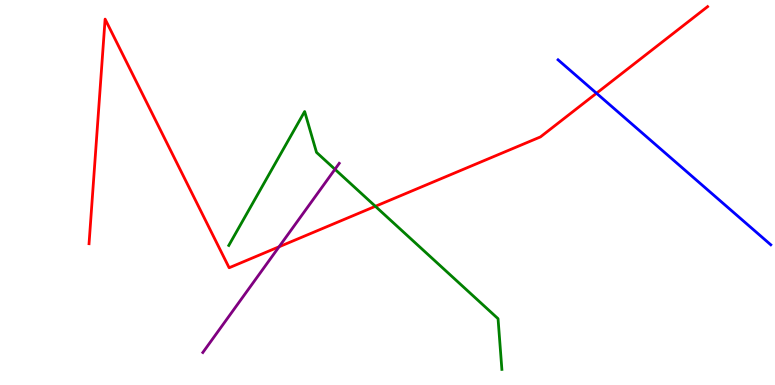[{'lines': ['blue', 'red'], 'intersections': [{'x': 7.7, 'y': 7.58}]}, {'lines': ['green', 'red'], 'intersections': [{'x': 4.84, 'y': 4.64}]}, {'lines': ['purple', 'red'], 'intersections': [{'x': 3.6, 'y': 3.59}]}, {'lines': ['blue', 'green'], 'intersections': []}, {'lines': ['blue', 'purple'], 'intersections': []}, {'lines': ['green', 'purple'], 'intersections': [{'x': 4.32, 'y': 5.6}]}]